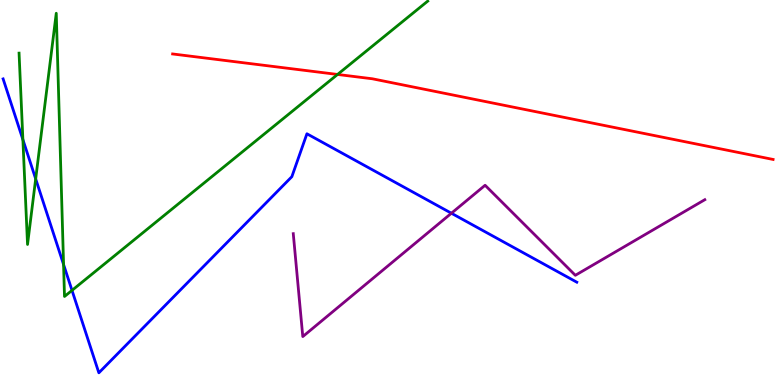[{'lines': ['blue', 'red'], 'intersections': []}, {'lines': ['green', 'red'], 'intersections': [{'x': 4.36, 'y': 8.07}]}, {'lines': ['purple', 'red'], 'intersections': []}, {'lines': ['blue', 'green'], 'intersections': [{'x': 0.295, 'y': 6.37}, {'x': 0.46, 'y': 5.35}, {'x': 0.82, 'y': 3.13}, {'x': 0.929, 'y': 2.46}]}, {'lines': ['blue', 'purple'], 'intersections': [{'x': 5.82, 'y': 4.46}]}, {'lines': ['green', 'purple'], 'intersections': []}]